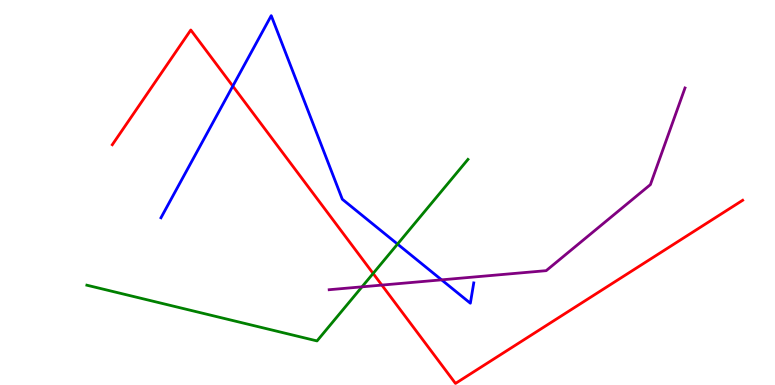[{'lines': ['blue', 'red'], 'intersections': [{'x': 3.0, 'y': 7.76}]}, {'lines': ['green', 'red'], 'intersections': [{'x': 4.81, 'y': 2.9}]}, {'lines': ['purple', 'red'], 'intersections': [{'x': 4.93, 'y': 2.59}]}, {'lines': ['blue', 'green'], 'intersections': [{'x': 5.13, 'y': 3.66}]}, {'lines': ['blue', 'purple'], 'intersections': [{'x': 5.7, 'y': 2.73}]}, {'lines': ['green', 'purple'], 'intersections': [{'x': 4.67, 'y': 2.55}]}]